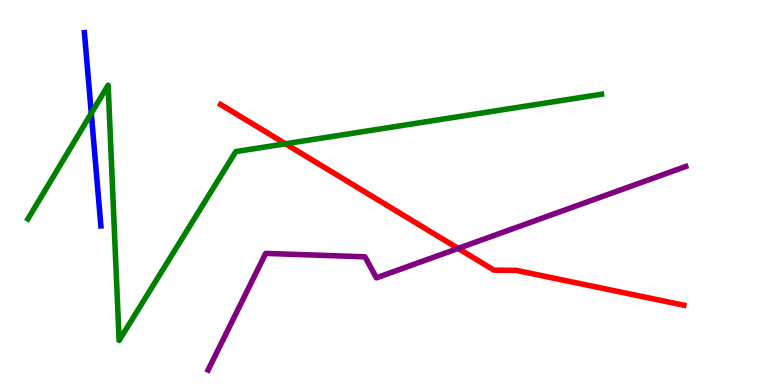[{'lines': ['blue', 'red'], 'intersections': []}, {'lines': ['green', 'red'], 'intersections': [{'x': 3.68, 'y': 6.27}]}, {'lines': ['purple', 'red'], 'intersections': [{'x': 5.91, 'y': 3.55}]}, {'lines': ['blue', 'green'], 'intersections': [{'x': 1.18, 'y': 7.06}]}, {'lines': ['blue', 'purple'], 'intersections': []}, {'lines': ['green', 'purple'], 'intersections': []}]